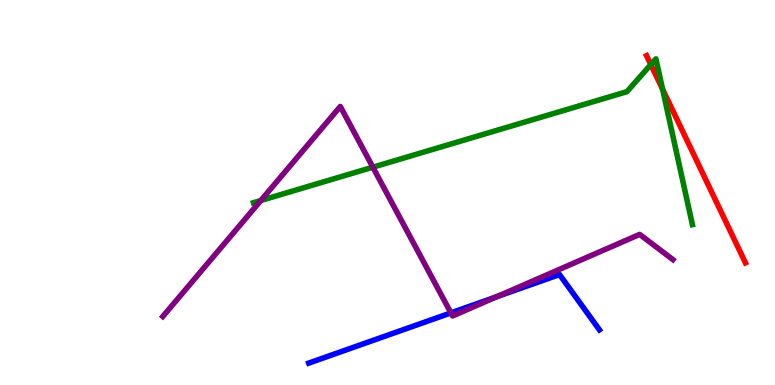[{'lines': ['blue', 'red'], 'intersections': []}, {'lines': ['green', 'red'], 'intersections': [{'x': 8.4, 'y': 8.32}, {'x': 8.55, 'y': 7.68}]}, {'lines': ['purple', 'red'], 'intersections': []}, {'lines': ['blue', 'green'], 'intersections': []}, {'lines': ['blue', 'purple'], 'intersections': [{'x': 5.82, 'y': 1.87}, {'x': 6.41, 'y': 2.29}]}, {'lines': ['green', 'purple'], 'intersections': [{'x': 3.37, 'y': 4.79}, {'x': 4.81, 'y': 5.66}]}]